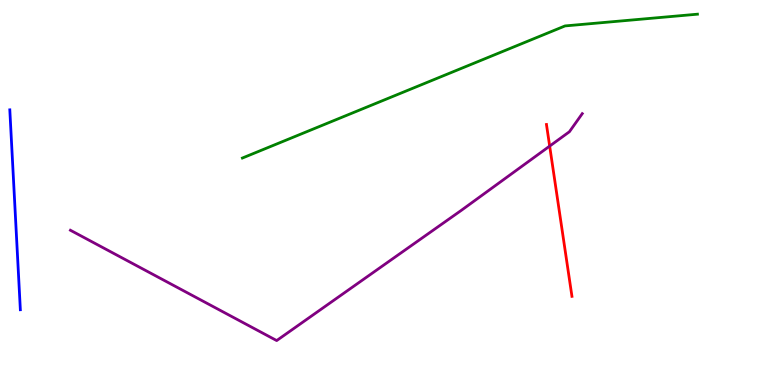[{'lines': ['blue', 'red'], 'intersections': []}, {'lines': ['green', 'red'], 'intersections': []}, {'lines': ['purple', 'red'], 'intersections': [{'x': 7.09, 'y': 6.21}]}, {'lines': ['blue', 'green'], 'intersections': []}, {'lines': ['blue', 'purple'], 'intersections': []}, {'lines': ['green', 'purple'], 'intersections': []}]